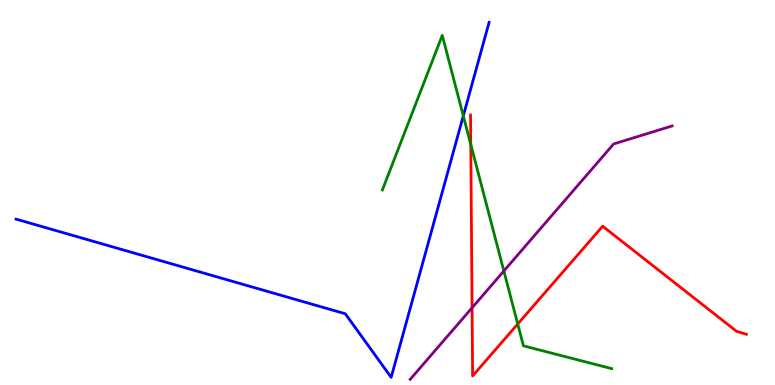[{'lines': ['blue', 'red'], 'intersections': []}, {'lines': ['green', 'red'], 'intersections': [{'x': 6.07, 'y': 6.25}, {'x': 6.68, 'y': 1.58}]}, {'lines': ['purple', 'red'], 'intersections': [{'x': 6.09, 'y': 2.01}]}, {'lines': ['blue', 'green'], 'intersections': [{'x': 5.98, 'y': 6.99}]}, {'lines': ['blue', 'purple'], 'intersections': []}, {'lines': ['green', 'purple'], 'intersections': [{'x': 6.5, 'y': 2.96}]}]